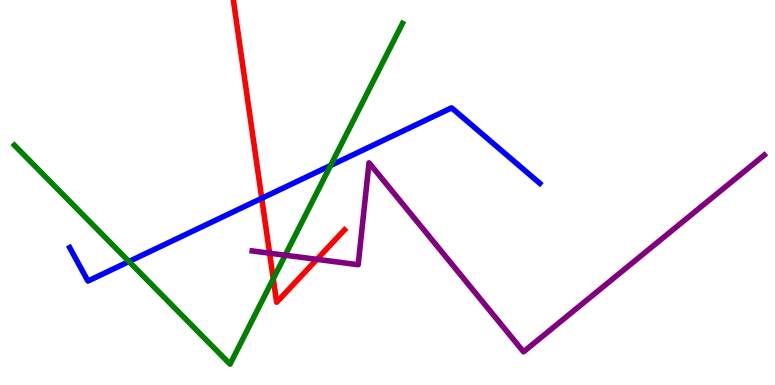[{'lines': ['blue', 'red'], 'intersections': [{'x': 3.38, 'y': 4.85}]}, {'lines': ['green', 'red'], 'intersections': [{'x': 3.53, 'y': 2.76}]}, {'lines': ['purple', 'red'], 'intersections': [{'x': 3.48, 'y': 3.42}, {'x': 4.09, 'y': 3.26}]}, {'lines': ['blue', 'green'], 'intersections': [{'x': 1.66, 'y': 3.21}, {'x': 4.27, 'y': 5.7}]}, {'lines': ['blue', 'purple'], 'intersections': []}, {'lines': ['green', 'purple'], 'intersections': [{'x': 3.68, 'y': 3.37}]}]